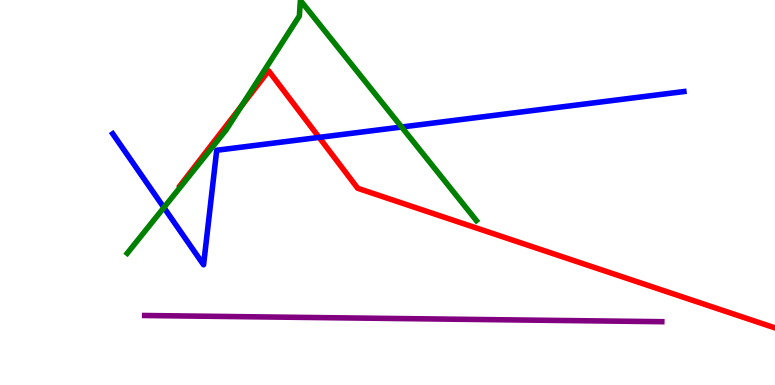[{'lines': ['blue', 'red'], 'intersections': [{'x': 4.12, 'y': 6.43}]}, {'lines': ['green', 'red'], 'intersections': [{'x': 3.12, 'y': 7.25}]}, {'lines': ['purple', 'red'], 'intersections': []}, {'lines': ['blue', 'green'], 'intersections': [{'x': 2.11, 'y': 4.61}, {'x': 5.18, 'y': 6.7}]}, {'lines': ['blue', 'purple'], 'intersections': []}, {'lines': ['green', 'purple'], 'intersections': []}]